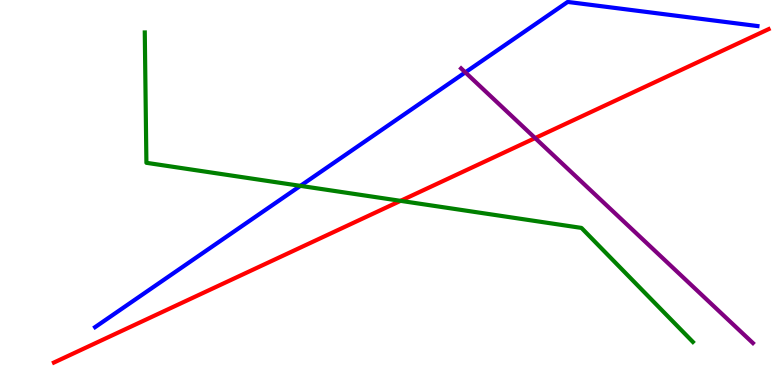[{'lines': ['blue', 'red'], 'intersections': []}, {'lines': ['green', 'red'], 'intersections': [{'x': 5.17, 'y': 4.78}]}, {'lines': ['purple', 'red'], 'intersections': [{'x': 6.9, 'y': 6.41}]}, {'lines': ['blue', 'green'], 'intersections': [{'x': 3.88, 'y': 5.17}]}, {'lines': ['blue', 'purple'], 'intersections': [{'x': 6.0, 'y': 8.12}]}, {'lines': ['green', 'purple'], 'intersections': []}]